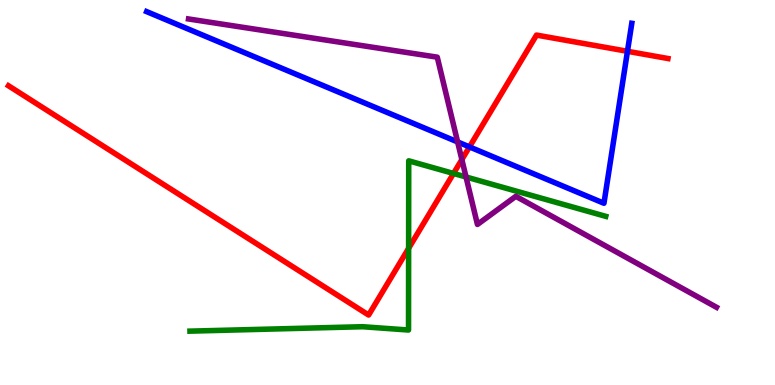[{'lines': ['blue', 'red'], 'intersections': [{'x': 6.06, 'y': 6.18}, {'x': 8.1, 'y': 8.67}]}, {'lines': ['green', 'red'], 'intersections': [{'x': 5.27, 'y': 3.55}, {'x': 5.85, 'y': 5.49}]}, {'lines': ['purple', 'red'], 'intersections': [{'x': 5.96, 'y': 5.86}]}, {'lines': ['blue', 'green'], 'intersections': []}, {'lines': ['blue', 'purple'], 'intersections': [{'x': 5.9, 'y': 6.31}]}, {'lines': ['green', 'purple'], 'intersections': [{'x': 6.01, 'y': 5.4}]}]